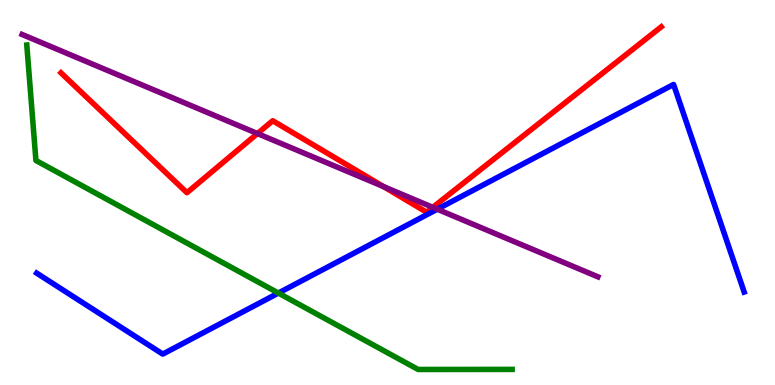[{'lines': ['blue', 'red'], 'intersections': []}, {'lines': ['green', 'red'], 'intersections': []}, {'lines': ['purple', 'red'], 'intersections': [{'x': 3.32, 'y': 6.53}, {'x': 4.95, 'y': 5.15}, {'x': 5.58, 'y': 4.61}]}, {'lines': ['blue', 'green'], 'intersections': [{'x': 3.59, 'y': 2.39}]}, {'lines': ['blue', 'purple'], 'intersections': [{'x': 5.64, 'y': 4.57}]}, {'lines': ['green', 'purple'], 'intersections': []}]